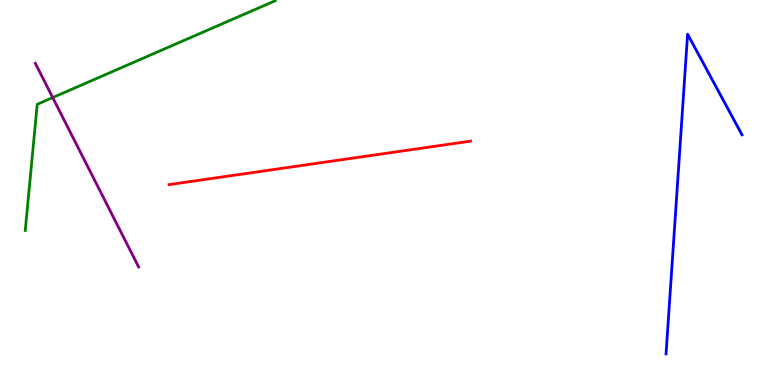[{'lines': ['blue', 'red'], 'intersections': []}, {'lines': ['green', 'red'], 'intersections': []}, {'lines': ['purple', 'red'], 'intersections': []}, {'lines': ['blue', 'green'], 'intersections': []}, {'lines': ['blue', 'purple'], 'intersections': []}, {'lines': ['green', 'purple'], 'intersections': [{'x': 0.68, 'y': 7.47}]}]